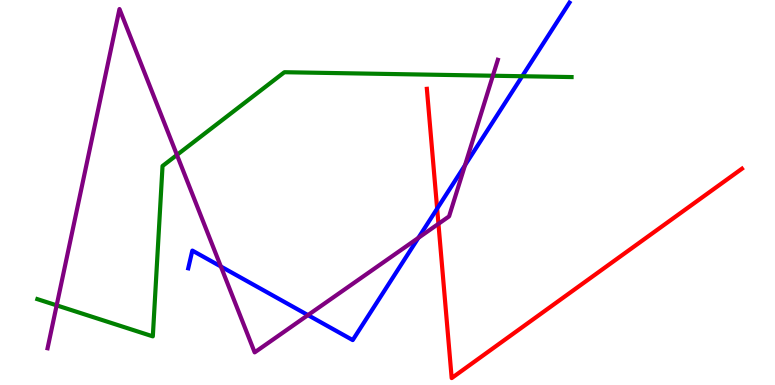[{'lines': ['blue', 'red'], 'intersections': [{'x': 5.64, 'y': 4.58}]}, {'lines': ['green', 'red'], 'intersections': []}, {'lines': ['purple', 'red'], 'intersections': [{'x': 5.66, 'y': 4.19}]}, {'lines': ['blue', 'green'], 'intersections': [{'x': 6.74, 'y': 8.02}]}, {'lines': ['blue', 'purple'], 'intersections': [{'x': 2.85, 'y': 3.08}, {'x': 3.97, 'y': 1.82}, {'x': 5.4, 'y': 3.82}, {'x': 6.0, 'y': 5.71}]}, {'lines': ['green', 'purple'], 'intersections': [{'x': 0.731, 'y': 2.07}, {'x': 2.28, 'y': 5.98}, {'x': 6.36, 'y': 8.03}]}]